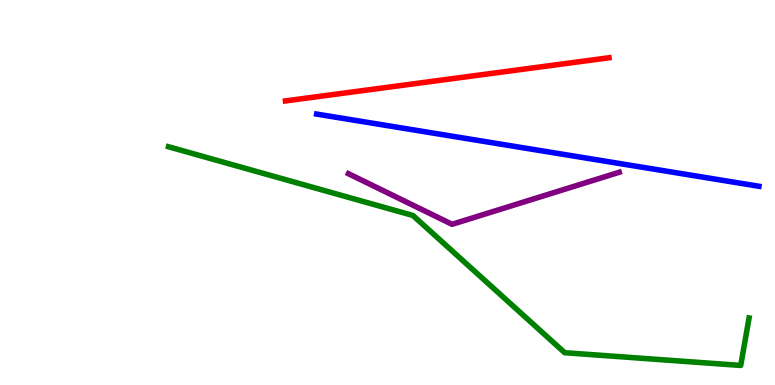[{'lines': ['blue', 'red'], 'intersections': []}, {'lines': ['green', 'red'], 'intersections': []}, {'lines': ['purple', 'red'], 'intersections': []}, {'lines': ['blue', 'green'], 'intersections': []}, {'lines': ['blue', 'purple'], 'intersections': []}, {'lines': ['green', 'purple'], 'intersections': []}]